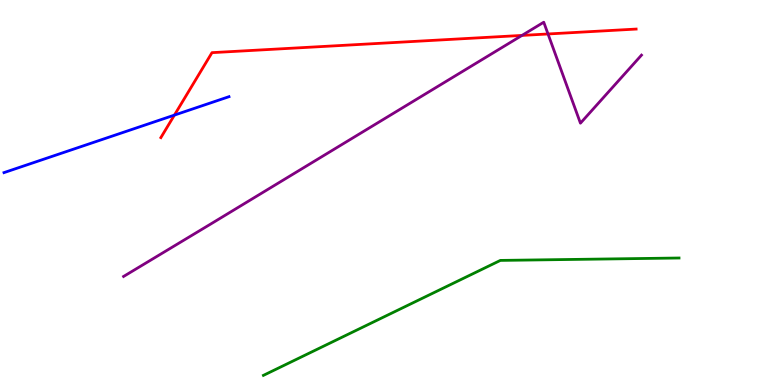[{'lines': ['blue', 'red'], 'intersections': [{'x': 2.25, 'y': 7.01}]}, {'lines': ['green', 'red'], 'intersections': []}, {'lines': ['purple', 'red'], 'intersections': [{'x': 6.74, 'y': 9.08}, {'x': 7.07, 'y': 9.12}]}, {'lines': ['blue', 'green'], 'intersections': []}, {'lines': ['blue', 'purple'], 'intersections': []}, {'lines': ['green', 'purple'], 'intersections': []}]